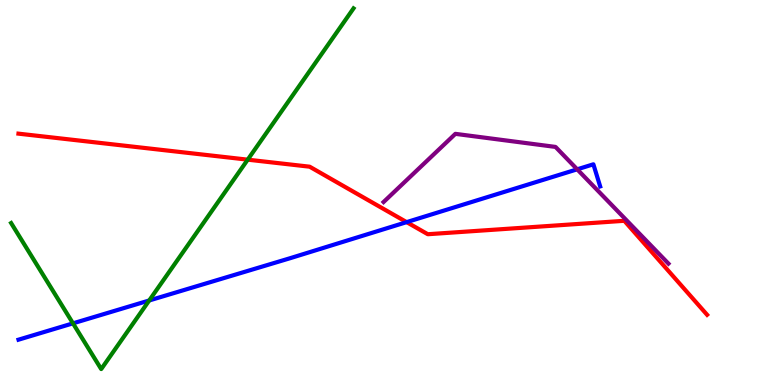[{'lines': ['blue', 'red'], 'intersections': [{'x': 5.25, 'y': 4.23}]}, {'lines': ['green', 'red'], 'intersections': [{'x': 3.2, 'y': 5.85}]}, {'lines': ['purple', 'red'], 'intersections': []}, {'lines': ['blue', 'green'], 'intersections': [{'x': 0.942, 'y': 1.6}, {'x': 1.93, 'y': 2.2}]}, {'lines': ['blue', 'purple'], 'intersections': [{'x': 7.45, 'y': 5.6}]}, {'lines': ['green', 'purple'], 'intersections': []}]